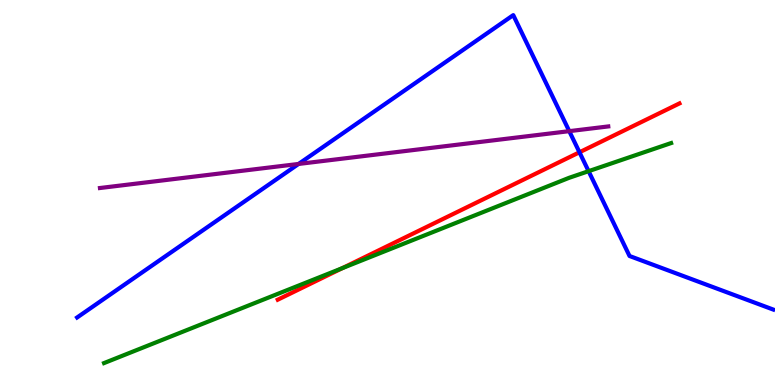[{'lines': ['blue', 'red'], 'intersections': [{'x': 7.48, 'y': 6.04}]}, {'lines': ['green', 'red'], 'intersections': [{'x': 4.42, 'y': 3.03}]}, {'lines': ['purple', 'red'], 'intersections': []}, {'lines': ['blue', 'green'], 'intersections': [{'x': 7.59, 'y': 5.55}]}, {'lines': ['blue', 'purple'], 'intersections': [{'x': 3.85, 'y': 5.74}, {'x': 7.35, 'y': 6.59}]}, {'lines': ['green', 'purple'], 'intersections': []}]